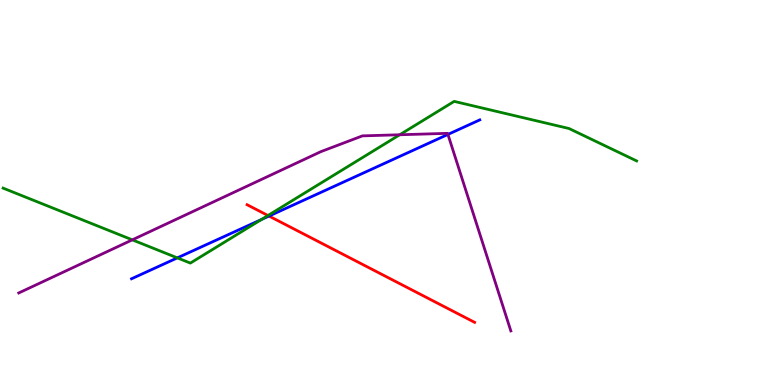[{'lines': ['blue', 'red'], 'intersections': [{'x': 3.47, 'y': 4.39}]}, {'lines': ['green', 'red'], 'intersections': [{'x': 3.46, 'y': 4.4}]}, {'lines': ['purple', 'red'], 'intersections': []}, {'lines': ['blue', 'green'], 'intersections': [{'x': 2.29, 'y': 3.3}, {'x': 3.37, 'y': 4.3}]}, {'lines': ['blue', 'purple'], 'intersections': [{'x': 5.78, 'y': 6.51}]}, {'lines': ['green', 'purple'], 'intersections': [{'x': 1.71, 'y': 3.77}, {'x': 5.16, 'y': 6.5}]}]